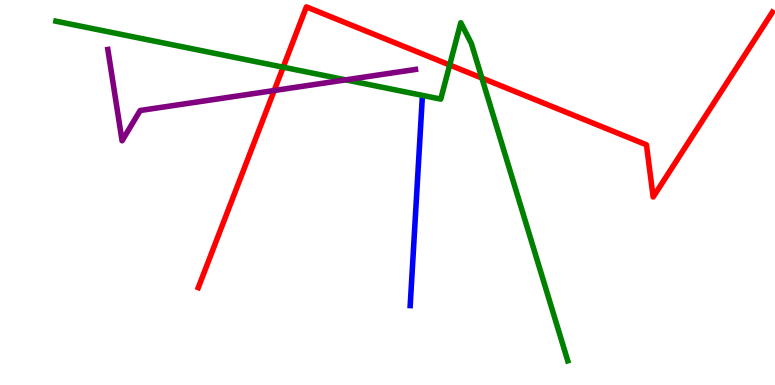[{'lines': ['blue', 'red'], 'intersections': []}, {'lines': ['green', 'red'], 'intersections': [{'x': 3.65, 'y': 8.25}, {'x': 5.8, 'y': 8.31}, {'x': 6.22, 'y': 7.97}]}, {'lines': ['purple', 'red'], 'intersections': [{'x': 3.54, 'y': 7.65}]}, {'lines': ['blue', 'green'], 'intersections': []}, {'lines': ['blue', 'purple'], 'intersections': []}, {'lines': ['green', 'purple'], 'intersections': [{'x': 4.46, 'y': 7.93}]}]